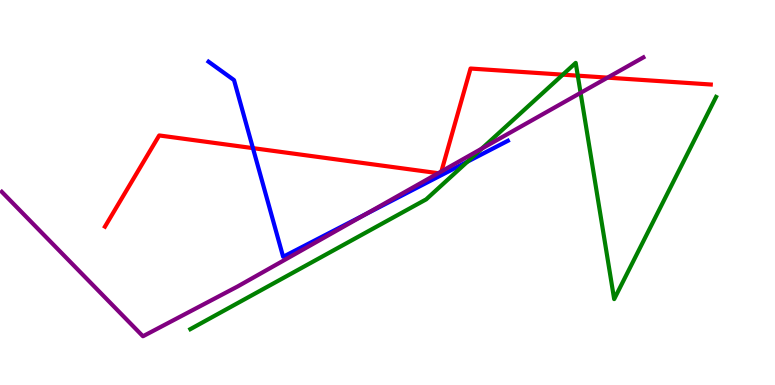[{'lines': ['blue', 'red'], 'intersections': [{'x': 3.26, 'y': 6.15}]}, {'lines': ['green', 'red'], 'intersections': [{'x': 7.26, 'y': 8.06}, {'x': 7.46, 'y': 8.03}]}, {'lines': ['purple', 'red'], 'intersections': [{'x': 5.65, 'y': 5.5}, {'x': 5.7, 'y': 5.55}, {'x': 7.84, 'y': 7.98}]}, {'lines': ['blue', 'green'], 'intersections': [{'x': 6.03, 'y': 5.8}]}, {'lines': ['blue', 'purple'], 'intersections': [{'x': 4.71, 'y': 4.43}]}, {'lines': ['green', 'purple'], 'intersections': [{'x': 6.22, 'y': 6.14}, {'x': 7.49, 'y': 7.59}]}]